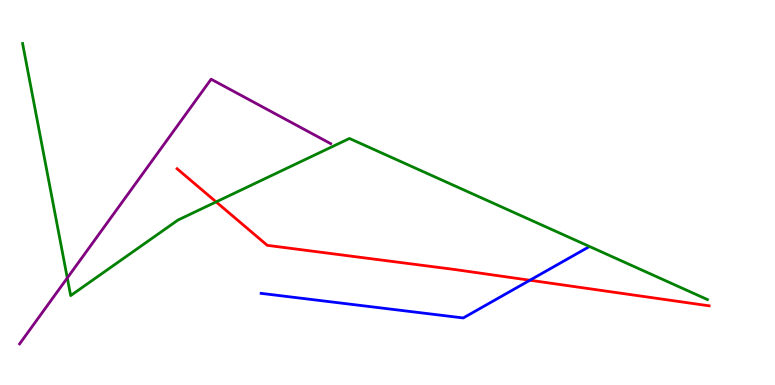[{'lines': ['blue', 'red'], 'intersections': [{'x': 6.84, 'y': 2.72}]}, {'lines': ['green', 'red'], 'intersections': [{'x': 2.79, 'y': 4.76}]}, {'lines': ['purple', 'red'], 'intersections': []}, {'lines': ['blue', 'green'], 'intersections': []}, {'lines': ['blue', 'purple'], 'intersections': []}, {'lines': ['green', 'purple'], 'intersections': [{'x': 0.868, 'y': 2.78}]}]